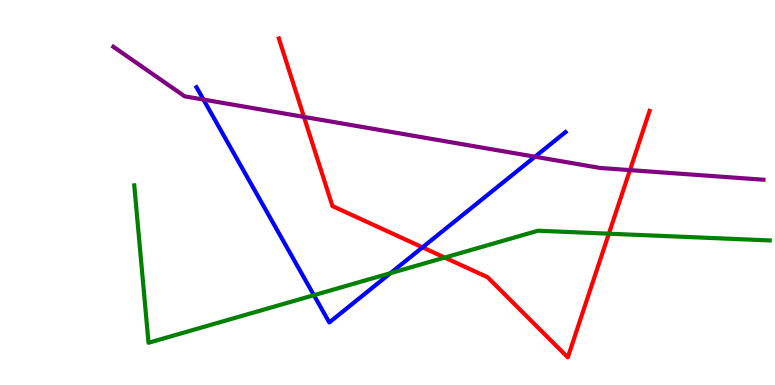[{'lines': ['blue', 'red'], 'intersections': [{'x': 5.45, 'y': 3.58}]}, {'lines': ['green', 'red'], 'intersections': [{'x': 5.74, 'y': 3.31}, {'x': 7.86, 'y': 3.93}]}, {'lines': ['purple', 'red'], 'intersections': [{'x': 3.92, 'y': 6.96}, {'x': 8.13, 'y': 5.58}]}, {'lines': ['blue', 'green'], 'intersections': [{'x': 4.05, 'y': 2.33}, {'x': 5.04, 'y': 2.9}]}, {'lines': ['blue', 'purple'], 'intersections': [{'x': 2.63, 'y': 7.41}, {'x': 6.9, 'y': 5.93}]}, {'lines': ['green', 'purple'], 'intersections': []}]